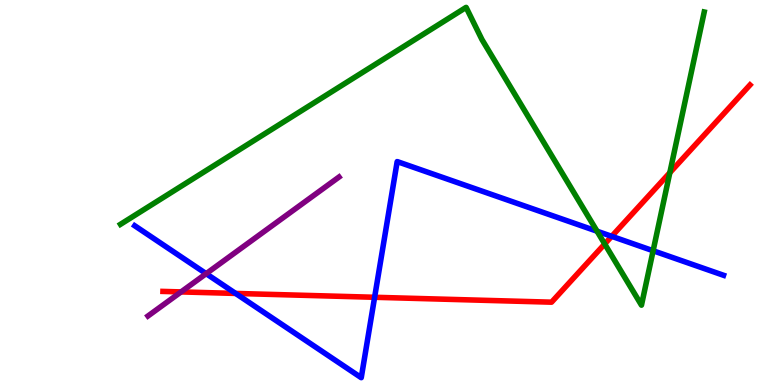[{'lines': ['blue', 'red'], 'intersections': [{'x': 3.04, 'y': 2.38}, {'x': 4.83, 'y': 2.28}, {'x': 7.89, 'y': 3.86}]}, {'lines': ['green', 'red'], 'intersections': [{'x': 7.8, 'y': 3.66}, {'x': 8.64, 'y': 5.51}]}, {'lines': ['purple', 'red'], 'intersections': [{'x': 2.34, 'y': 2.42}]}, {'lines': ['blue', 'green'], 'intersections': [{'x': 7.7, 'y': 3.99}, {'x': 8.43, 'y': 3.49}]}, {'lines': ['blue', 'purple'], 'intersections': [{'x': 2.66, 'y': 2.89}]}, {'lines': ['green', 'purple'], 'intersections': []}]